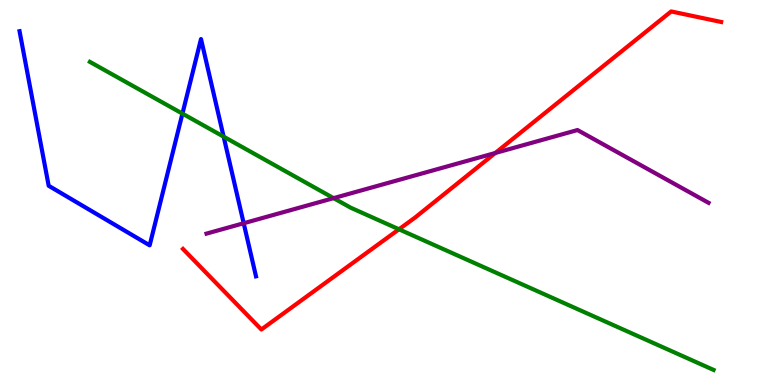[{'lines': ['blue', 'red'], 'intersections': []}, {'lines': ['green', 'red'], 'intersections': [{'x': 5.15, 'y': 4.04}]}, {'lines': ['purple', 'red'], 'intersections': [{'x': 6.39, 'y': 6.03}]}, {'lines': ['blue', 'green'], 'intersections': [{'x': 2.35, 'y': 7.05}, {'x': 2.89, 'y': 6.45}]}, {'lines': ['blue', 'purple'], 'intersections': [{'x': 3.14, 'y': 4.2}]}, {'lines': ['green', 'purple'], 'intersections': [{'x': 4.3, 'y': 4.85}]}]